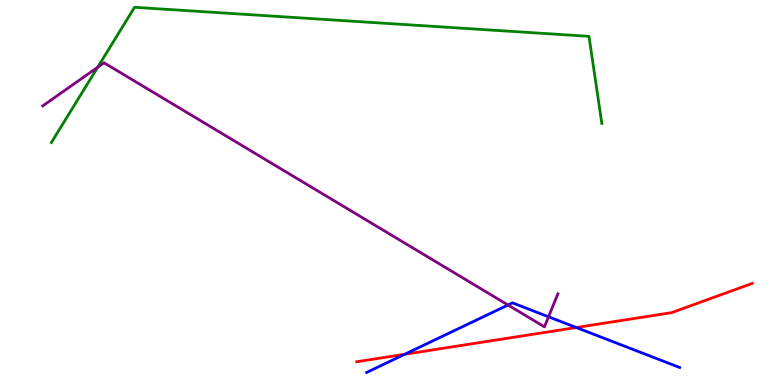[{'lines': ['blue', 'red'], 'intersections': [{'x': 5.22, 'y': 0.798}, {'x': 7.44, 'y': 1.49}]}, {'lines': ['green', 'red'], 'intersections': []}, {'lines': ['purple', 'red'], 'intersections': []}, {'lines': ['blue', 'green'], 'intersections': []}, {'lines': ['blue', 'purple'], 'intersections': [{'x': 6.56, 'y': 2.08}, {'x': 7.08, 'y': 1.77}]}, {'lines': ['green', 'purple'], 'intersections': [{'x': 1.26, 'y': 8.25}]}]